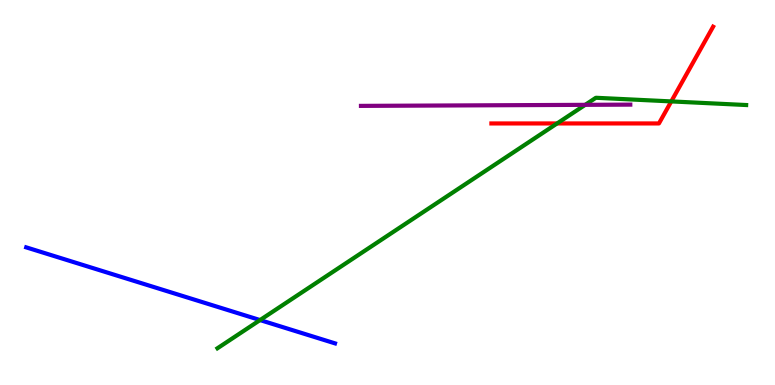[{'lines': ['blue', 'red'], 'intersections': []}, {'lines': ['green', 'red'], 'intersections': [{'x': 7.19, 'y': 6.79}, {'x': 8.66, 'y': 7.37}]}, {'lines': ['purple', 'red'], 'intersections': []}, {'lines': ['blue', 'green'], 'intersections': [{'x': 3.36, 'y': 1.69}]}, {'lines': ['blue', 'purple'], 'intersections': []}, {'lines': ['green', 'purple'], 'intersections': [{'x': 7.55, 'y': 7.28}]}]